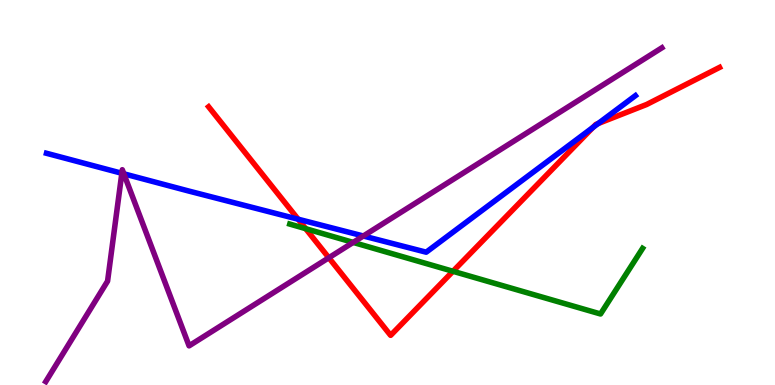[{'lines': ['blue', 'red'], 'intersections': [{'x': 3.85, 'y': 4.31}, {'x': 7.65, 'y': 6.69}, {'x': 7.72, 'y': 6.79}]}, {'lines': ['green', 'red'], 'intersections': [{'x': 3.94, 'y': 4.06}, {'x': 5.84, 'y': 2.95}]}, {'lines': ['purple', 'red'], 'intersections': [{'x': 4.24, 'y': 3.31}]}, {'lines': ['blue', 'green'], 'intersections': []}, {'lines': ['blue', 'purple'], 'intersections': [{'x': 1.57, 'y': 5.5}, {'x': 1.6, 'y': 5.49}, {'x': 4.69, 'y': 3.87}]}, {'lines': ['green', 'purple'], 'intersections': [{'x': 4.56, 'y': 3.7}]}]